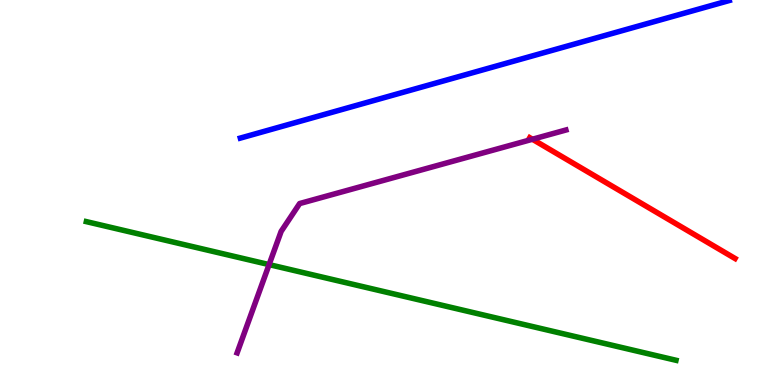[{'lines': ['blue', 'red'], 'intersections': []}, {'lines': ['green', 'red'], 'intersections': []}, {'lines': ['purple', 'red'], 'intersections': [{'x': 6.87, 'y': 6.38}]}, {'lines': ['blue', 'green'], 'intersections': []}, {'lines': ['blue', 'purple'], 'intersections': []}, {'lines': ['green', 'purple'], 'intersections': [{'x': 3.47, 'y': 3.13}]}]